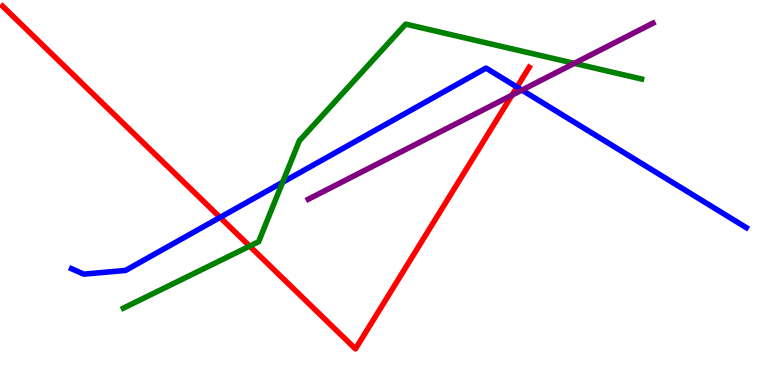[{'lines': ['blue', 'red'], 'intersections': [{'x': 2.84, 'y': 4.35}, {'x': 6.67, 'y': 7.74}]}, {'lines': ['green', 'red'], 'intersections': [{'x': 3.22, 'y': 3.61}]}, {'lines': ['purple', 'red'], 'intersections': [{'x': 6.61, 'y': 7.53}]}, {'lines': ['blue', 'green'], 'intersections': [{'x': 3.65, 'y': 5.27}]}, {'lines': ['blue', 'purple'], 'intersections': [{'x': 6.73, 'y': 7.66}]}, {'lines': ['green', 'purple'], 'intersections': [{'x': 7.41, 'y': 8.35}]}]